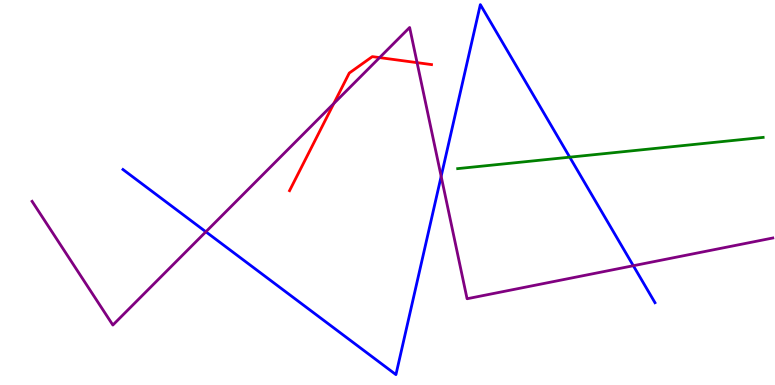[{'lines': ['blue', 'red'], 'intersections': []}, {'lines': ['green', 'red'], 'intersections': []}, {'lines': ['purple', 'red'], 'intersections': [{'x': 4.31, 'y': 7.31}, {'x': 4.9, 'y': 8.5}, {'x': 5.38, 'y': 8.37}]}, {'lines': ['blue', 'green'], 'intersections': [{'x': 7.35, 'y': 5.92}]}, {'lines': ['blue', 'purple'], 'intersections': [{'x': 2.66, 'y': 3.98}, {'x': 5.69, 'y': 5.42}, {'x': 8.17, 'y': 3.1}]}, {'lines': ['green', 'purple'], 'intersections': []}]